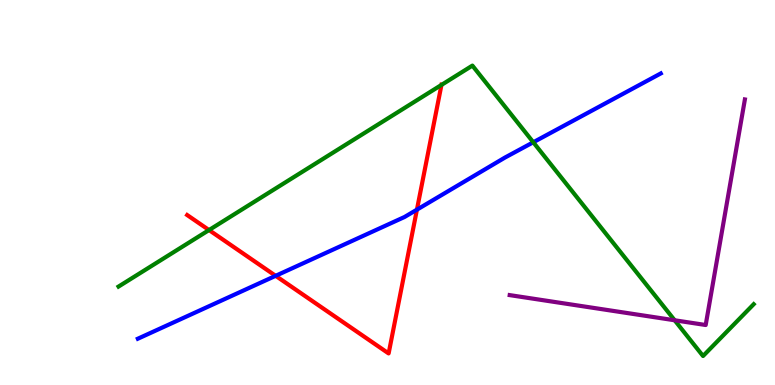[{'lines': ['blue', 'red'], 'intersections': [{'x': 3.56, 'y': 2.84}, {'x': 5.38, 'y': 4.55}]}, {'lines': ['green', 'red'], 'intersections': [{'x': 2.7, 'y': 4.02}, {'x': 5.7, 'y': 7.79}]}, {'lines': ['purple', 'red'], 'intersections': []}, {'lines': ['blue', 'green'], 'intersections': [{'x': 6.88, 'y': 6.3}]}, {'lines': ['blue', 'purple'], 'intersections': []}, {'lines': ['green', 'purple'], 'intersections': [{'x': 8.71, 'y': 1.68}]}]